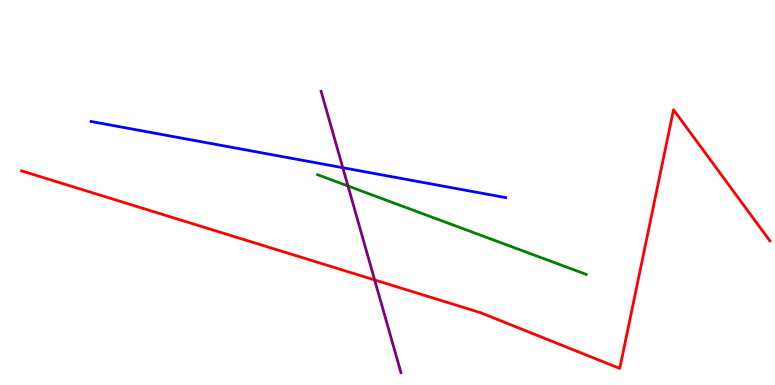[{'lines': ['blue', 'red'], 'intersections': []}, {'lines': ['green', 'red'], 'intersections': []}, {'lines': ['purple', 'red'], 'intersections': [{'x': 4.83, 'y': 2.73}]}, {'lines': ['blue', 'green'], 'intersections': []}, {'lines': ['blue', 'purple'], 'intersections': [{'x': 4.42, 'y': 5.64}]}, {'lines': ['green', 'purple'], 'intersections': [{'x': 4.49, 'y': 5.17}]}]